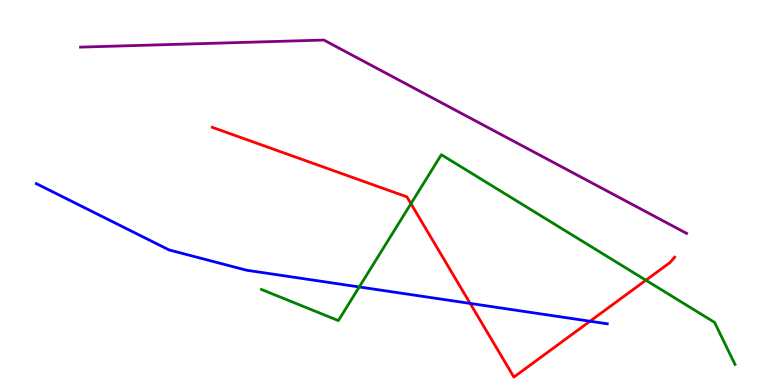[{'lines': ['blue', 'red'], 'intersections': [{'x': 6.07, 'y': 2.12}, {'x': 7.61, 'y': 1.66}]}, {'lines': ['green', 'red'], 'intersections': [{'x': 5.3, 'y': 4.71}, {'x': 8.33, 'y': 2.72}]}, {'lines': ['purple', 'red'], 'intersections': []}, {'lines': ['blue', 'green'], 'intersections': [{'x': 4.64, 'y': 2.55}]}, {'lines': ['blue', 'purple'], 'intersections': []}, {'lines': ['green', 'purple'], 'intersections': []}]